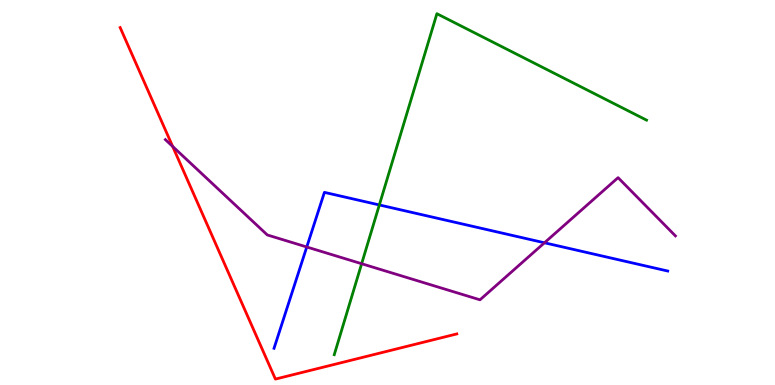[{'lines': ['blue', 'red'], 'intersections': []}, {'lines': ['green', 'red'], 'intersections': []}, {'lines': ['purple', 'red'], 'intersections': [{'x': 2.23, 'y': 6.2}]}, {'lines': ['blue', 'green'], 'intersections': [{'x': 4.89, 'y': 4.68}]}, {'lines': ['blue', 'purple'], 'intersections': [{'x': 3.96, 'y': 3.58}, {'x': 7.03, 'y': 3.69}]}, {'lines': ['green', 'purple'], 'intersections': [{'x': 4.67, 'y': 3.15}]}]